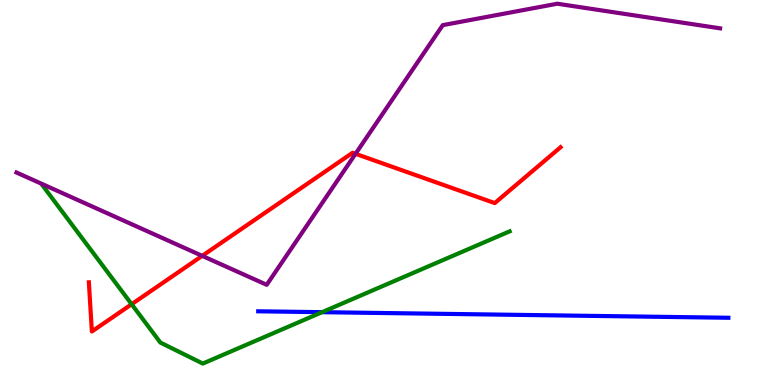[{'lines': ['blue', 'red'], 'intersections': []}, {'lines': ['green', 'red'], 'intersections': [{'x': 1.7, 'y': 2.1}]}, {'lines': ['purple', 'red'], 'intersections': [{'x': 2.61, 'y': 3.35}, {'x': 4.59, 'y': 6.0}]}, {'lines': ['blue', 'green'], 'intersections': [{'x': 4.16, 'y': 1.89}]}, {'lines': ['blue', 'purple'], 'intersections': []}, {'lines': ['green', 'purple'], 'intersections': []}]